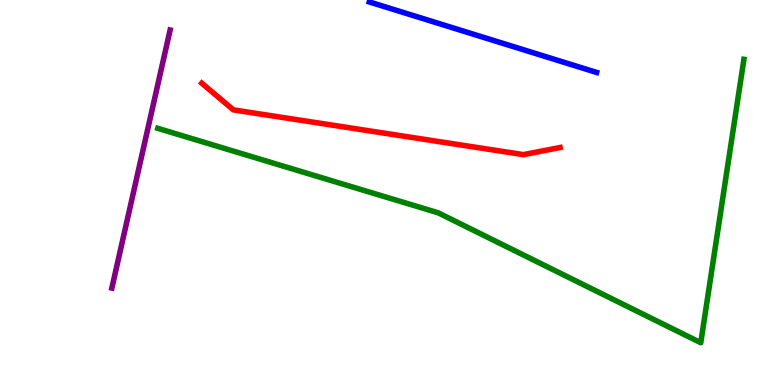[{'lines': ['blue', 'red'], 'intersections': []}, {'lines': ['green', 'red'], 'intersections': []}, {'lines': ['purple', 'red'], 'intersections': []}, {'lines': ['blue', 'green'], 'intersections': []}, {'lines': ['blue', 'purple'], 'intersections': []}, {'lines': ['green', 'purple'], 'intersections': []}]